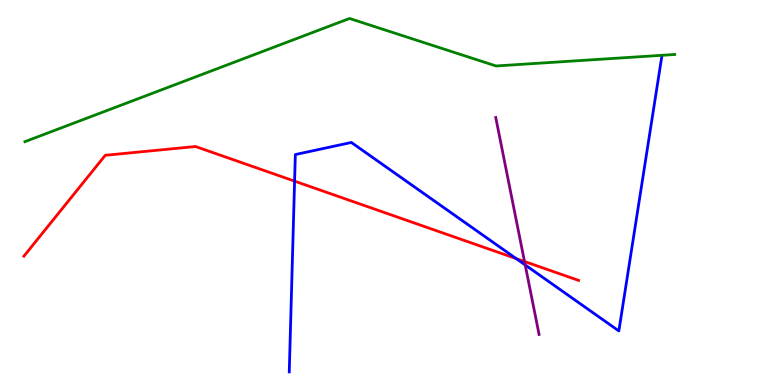[{'lines': ['blue', 'red'], 'intersections': [{'x': 3.8, 'y': 5.29}, {'x': 6.66, 'y': 3.28}]}, {'lines': ['green', 'red'], 'intersections': []}, {'lines': ['purple', 'red'], 'intersections': [{'x': 6.77, 'y': 3.21}]}, {'lines': ['blue', 'green'], 'intersections': []}, {'lines': ['blue', 'purple'], 'intersections': [{'x': 6.78, 'y': 3.12}]}, {'lines': ['green', 'purple'], 'intersections': []}]